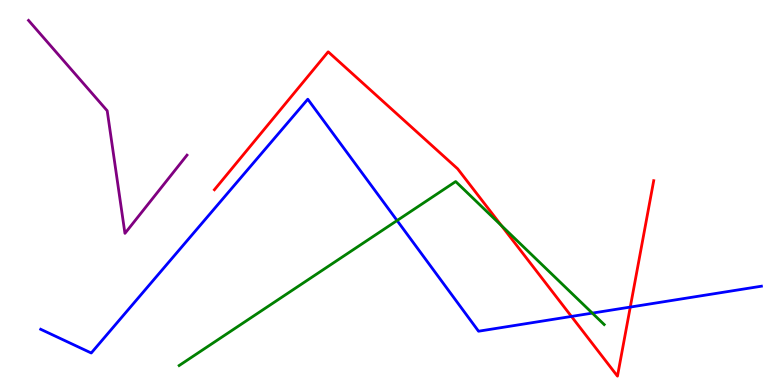[{'lines': ['blue', 'red'], 'intersections': [{'x': 7.37, 'y': 1.78}, {'x': 8.13, 'y': 2.02}]}, {'lines': ['green', 'red'], 'intersections': [{'x': 6.47, 'y': 4.14}]}, {'lines': ['purple', 'red'], 'intersections': []}, {'lines': ['blue', 'green'], 'intersections': [{'x': 5.12, 'y': 4.27}, {'x': 7.64, 'y': 1.87}]}, {'lines': ['blue', 'purple'], 'intersections': []}, {'lines': ['green', 'purple'], 'intersections': []}]